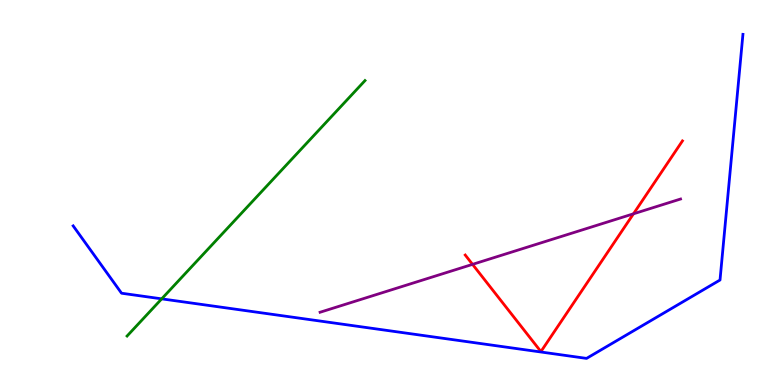[{'lines': ['blue', 'red'], 'intersections': []}, {'lines': ['green', 'red'], 'intersections': []}, {'lines': ['purple', 'red'], 'intersections': [{'x': 6.1, 'y': 3.13}, {'x': 8.17, 'y': 4.45}]}, {'lines': ['blue', 'green'], 'intersections': [{'x': 2.09, 'y': 2.24}]}, {'lines': ['blue', 'purple'], 'intersections': []}, {'lines': ['green', 'purple'], 'intersections': []}]